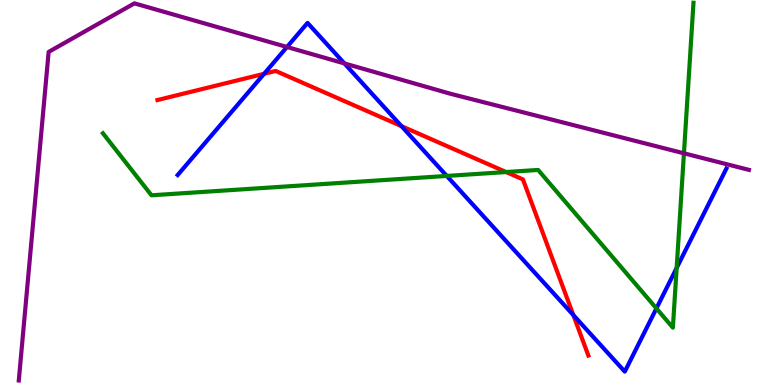[{'lines': ['blue', 'red'], 'intersections': [{'x': 3.41, 'y': 8.08}, {'x': 5.18, 'y': 6.72}, {'x': 7.4, 'y': 1.82}]}, {'lines': ['green', 'red'], 'intersections': [{'x': 6.53, 'y': 5.53}]}, {'lines': ['purple', 'red'], 'intersections': []}, {'lines': ['blue', 'green'], 'intersections': [{'x': 5.76, 'y': 5.43}, {'x': 8.47, 'y': 1.99}, {'x': 8.73, 'y': 3.04}]}, {'lines': ['blue', 'purple'], 'intersections': [{'x': 3.7, 'y': 8.78}, {'x': 4.44, 'y': 8.35}]}, {'lines': ['green', 'purple'], 'intersections': [{'x': 8.82, 'y': 6.02}]}]